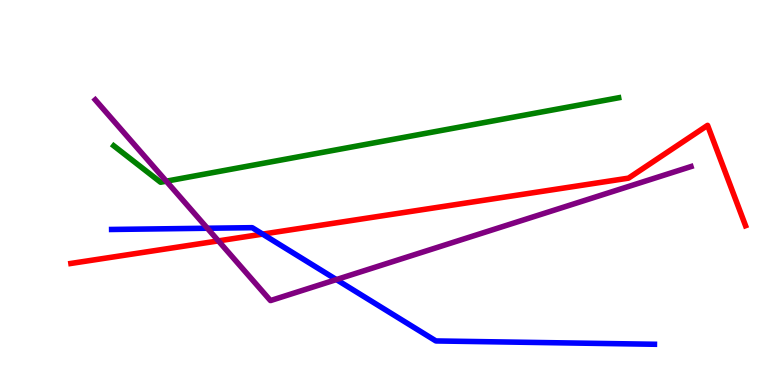[{'lines': ['blue', 'red'], 'intersections': [{'x': 3.39, 'y': 3.92}]}, {'lines': ['green', 'red'], 'intersections': []}, {'lines': ['purple', 'red'], 'intersections': [{'x': 2.82, 'y': 3.74}]}, {'lines': ['blue', 'green'], 'intersections': []}, {'lines': ['blue', 'purple'], 'intersections': [{'x': 2.68, 'y': 4.07}, {'x': 4.34, 'y': 2.74}]}, {'lines': ['green', 'purple'], 'intersections': [{'x': 2.15, 'y': 5.29}]}]